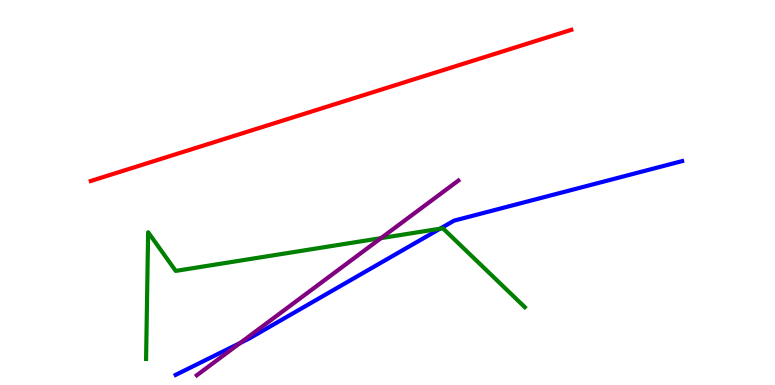[{'lines': ['blue', 'red'], 'intersections': []}, {'lines': ['green', 'red'], 'intersections': []}, {'lines': ['purple', 'red'], 'intersections': []}, {'lines': ['blue', 'green'], 'intersections': [{'x': 5.68, 'y': 4.06}]}, {'lines': ['blue', 'purple'], 'intersections': [{'x': 3.1, 'y': 1.09}]}, {'lines': ['green', 'purple'], 'intersections': [{'x': 4.92, 'y': 3.81}]}]